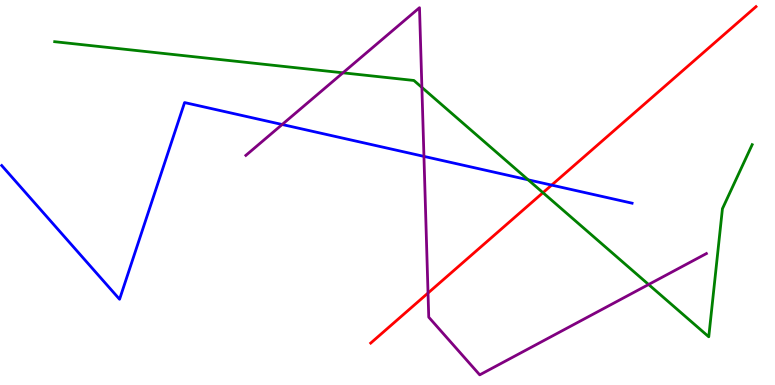[{'lines': ['blue', 'red'], 'intersections': [{'x': 7.12, 'y': 5.19}]}, {'lines': ['green', 'red'], 'intersections': [{'x': 7.01, 'y': 5.0}]}, {'lines': ['purple', 'red'], 'intersections': [{'x': 5.52, 'y': 2.39}]}, {'lines': ['blue', 'green'], 'intersections': [{'x': 6.82, 'y': 5.33}]}, {'lines': ['blue', 'purple'], 'intersections': [{'x': 3.64, 'y': 6.77}, {'x': 5.47, 'y': 5.94}]}, {'lines': ['green', 'purple'], 'intersections': [{'x': 4.43, 'y': 8.11}, {'x': 5.44, 'y': 7.73}, {'x': 8.37, 'y': 2.61}]}]